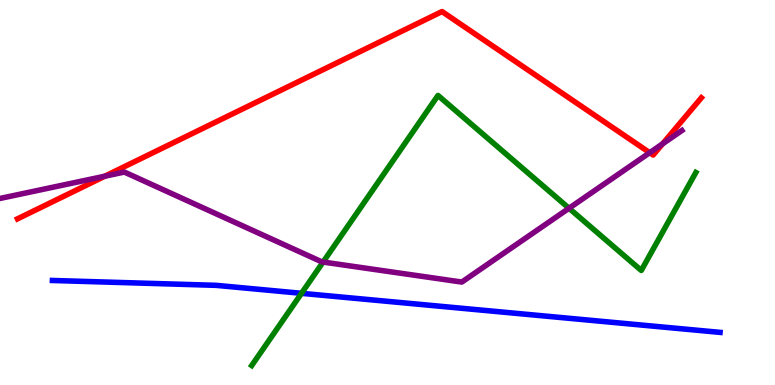[{'lines': ['blue', 'red'], 'intersections': []}, {'lines': ['green', 'red'], 'intersections': []}, {'lines': ['purple', 'red'], 'intersections': [{'x': 1.35, 'y': 5.42}, {'x': 8.38, 'y': 6.03}, {'x': 8.55, 'y': 6.26}]}, {'lines': ['blue', 'green'], 'intersections': [{'x': 3.89, 'y': 2.38}]}, {'lines': ['blue', 'purple'], 'intersections': []}, {'lines': ['green', 'purple'], 'intersections': [{'x': 4.17, 'y': 3.19}, {'x': 7.34, 'y': 4.59}]}]